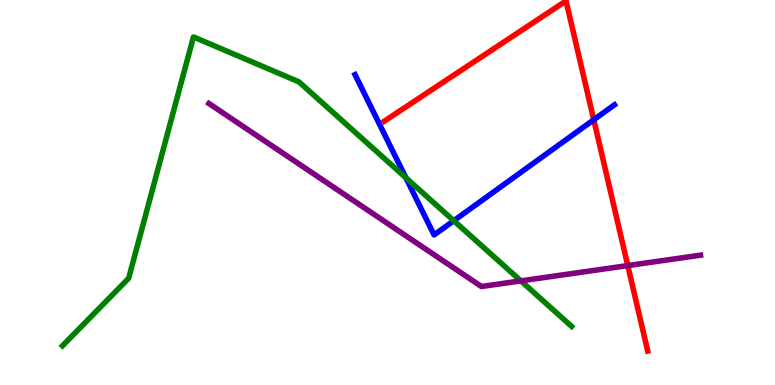[{'lines': ['blue', 'red'], 'intersections': [{'x': 7.66, 'y': 6.89}]}, {'lines': ['green', 'red'], 'intersections': []}, {'lines': ['purple', 'red'], 'intersections': [{'x': 8.1, 'y': 3.1}]}, {'lines': ['blue', 'green'], 'intersections': [{'x': 5.24, 'y': 5.38}, {'x': 5.86, 'y': 4.27}]}, {'lines': ['blue', 'purple'], 'intersections': []}, {'lines': ['green', 'purple'], 'intersections': [{'x': 6.72, 'y': 2.7}]}]